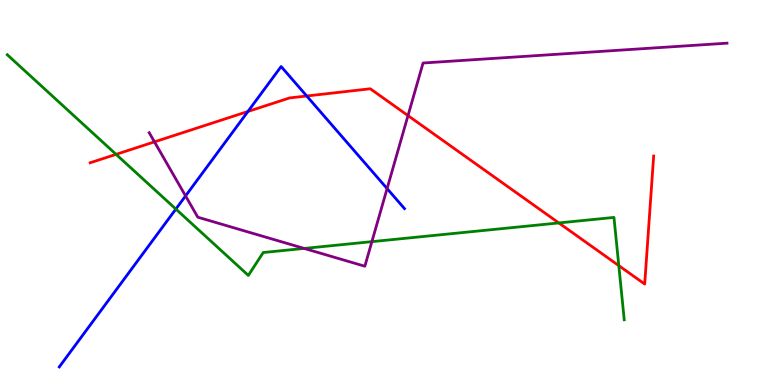[{'lines': ['blue', 'red'], 'intersections': [{'x': 3.2, 'y': 7.1}, {'x': 3.96, 'y': 7.51}]}, {'lines': ['green', 'red'], 'intersections': [{'x': 1.5, 'y': 5.99}, {'x': 7.21, 'y': 4.21}, {'x': 7.98, 'y': 3.1}]}, {'lines': ['purple', 'red'], 'intersections': [{'x': 1.99, 'y': 6.32}, {'x': 5.26, 'y': 7.0}]}, {'lines': ['blue', 'green'], 'intersections': [{'x': 2.27, 'y': 4.57}]}, {'lines': ['blue', 'purple'], 'intersections': [{'x': 2.39, 'y': 4.91}, {'x': 4.99, 'y': 5.1}]}, {'lines': ['green', 'purple'], 'intersections': [{'x': 3.92, 'y': 3.55}, {'x': 4.8, 'y': 3.72}]}]